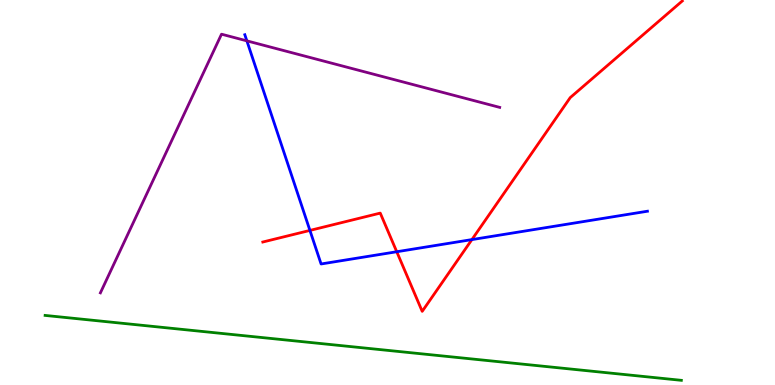[{'lines': ['blue', 'red'], 'intersections': [{'x': 4.0, 'y': 4.02}, {'x': 5.12, 'y': 3.46}, {'x': 6.09, 'y': 3.78}]}, {'lines': ['green', 'red'], 'intersections': []}, {'lines': ['purple', 'red'], 'intersections': []}, {'lines': ['blue', 'green'], 'intersections': []}, {'lines': ['blue', 'purple'], 'intersections': [{'x': 3.19, 'y': 8.94}]}, {'lines': ['green', 'purple'], 'intersections': []}]